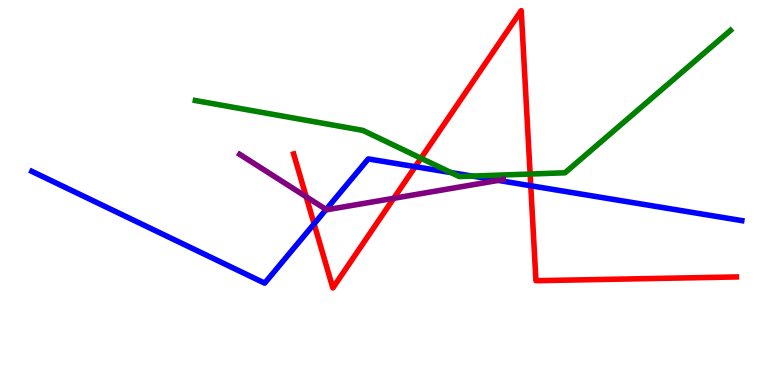[{'lines': ['blue', 'red'], 'intersections': [{'x': 4.05, 'y': 4.18}, {'x': 5.36, 'y': 5.67}, {'x': 6.85, 'y': 5.18}]}, {'lines': ['green', 'red'], 'intersections': [{'x': 5.43, 'y': 5.89}, {'x': 6.84, 'y': 5.48}]}, {'lines': ['purple', 'red'], 'intersections': [{'x': 3.95, 'y': 4.89}, {'x': 5.08, 'y': 4.85}]}, {'lines': ['blue', 'green'], 'intersections': [{'x': 5.82, 'y': 5.52}, {'x': 6.09, 'y': 5.43}]}, {'lines': ['blue', 'purple'], 'intersections': [{'x': 4.21, 'y': 4.56}, {'x': 6.43, 'y': 5.31}]}, {'lines': ['green', 'purple'], 'intersections': []}]